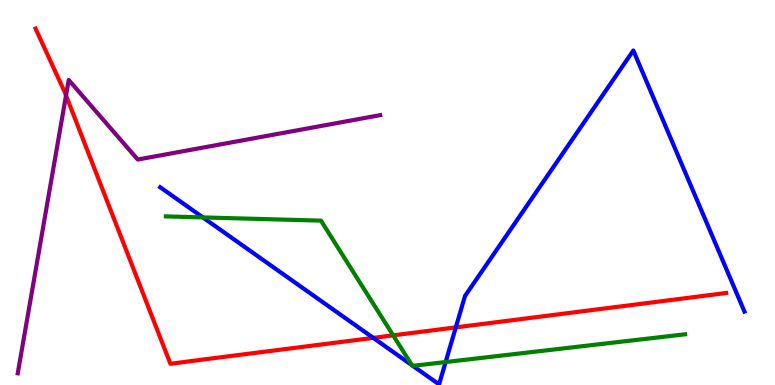[{'lines': ['blue', 'red'], 'intersections': [{'x': 4.82, 'y': 1.22}, {'x': 5.88, 'y': 1.5}]}, {'lines': ['green', 'red'], 'intersections': [{'x': 5.07, 'y': 1.29}]}, {'lines': ['purple', 'red'], 'intersections': [{'x': 0.852, 'y': 7.52}]}, {'lines': ['blue', 'green'], 'intersections': [{'x': 2.62, 'y': 4.35}, {'x': 5.32, 'y': 0.515}, {'x': 5.33, 'y': 0.497}, {'x': 5.75, 'y': 0.596}]}, {'lines': ['blue', 'purple'], 'intersections': []}, {'lines': ['green', 'purple'], 'intersections': []}]